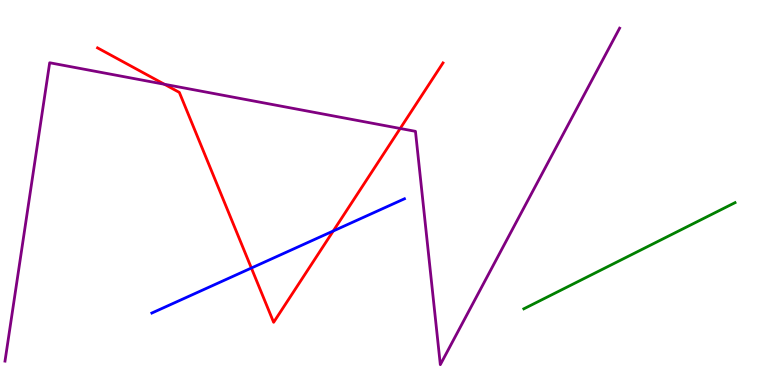[{'lines': ['blue', 'red'], 'intersections': [{'x': 3.24, 'y': 3.04}, {'x': 4.3, 'y': 4.0}]}, {'lines': ['green', 'red'], 'intersections': []}, {'lines': ['purple', 'red'], 'intersections': [{'x': 2.12, 'y': 7.81}, {'x': 5.16, 'y': 6.66}]}, {'lines': ['blue', 'green'], 'intersections': []}, {'lines': ['blue', 'purple'], 'intersections': []}, {'lines': ['green', 'purple'], 'intersections': []}]